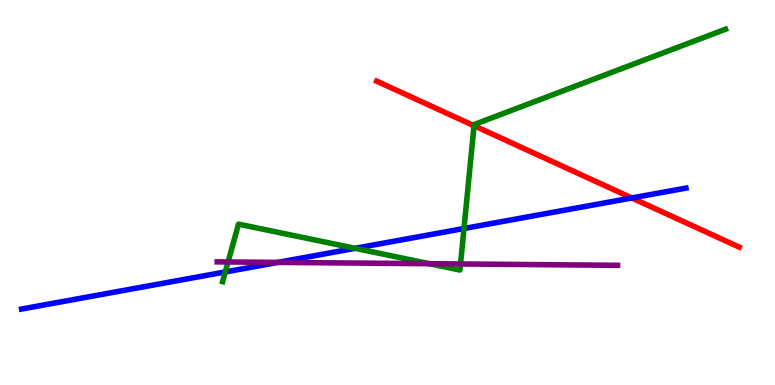[{'lines': ['blue', 'red'], 'intersections': [{'x': 8.15, 'y': 4.86}]}, {'lines': ['green', 'red'], 'intersections': [{'x': 6.12, 'y': 6.73}]}, {'lines': ['purple', 'red'], 'intersections': []}, {'lines': ['blue', 'green'], 'intersections': [{'x': 2.91, 'y': 2.94}, {'x': 4.58, 'y': 3.55}, {'x': 5.99, 'y': 4.06}]}, {'lines': ['blue', 'purple'], 'intersections': [{'x': 3.58, 'y': 3.18}]}, {'lines': ['green', 'purple'], 'intersections': [{'x': 2.94, 'y': 3.2}, {'x': 5.54, 'y': 3.15}, {'x': 5.94, 'y': 3.14}]}]